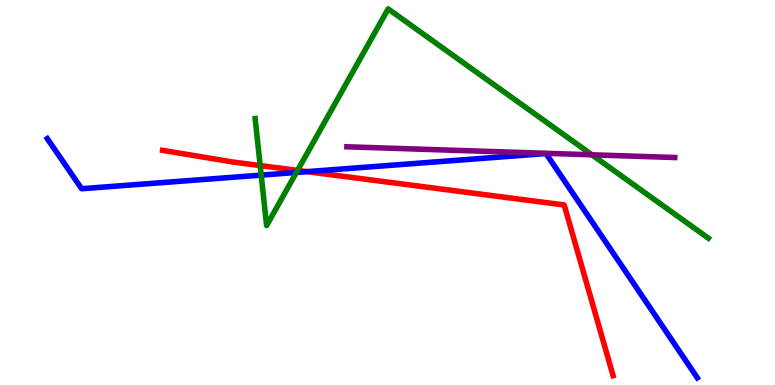[{'lines': ['blue', 'red'], 'intersections': [{'x': 3.96, 'y': 5.54}]}, {'lines': ['green', 'red'], 'intersections': [{'x': 3.36, 'y': 5.7}, {'x': 3.84, 'y': 5.57}]}, {'lines': ['purple', 'red'], 'intersections': []}, {'lines': ['blue', 'green'], 'intersections': [{'x': 3.37, 'y': 5.45}, {'x': 3.82, 'y': 5.52}]}, {'lines': ['blue', 'purple'], 'intersections': []}, {'lines': ['green', 'purple'], 'intersections': [{'x': 7.64, 'y': 5.98}]}]